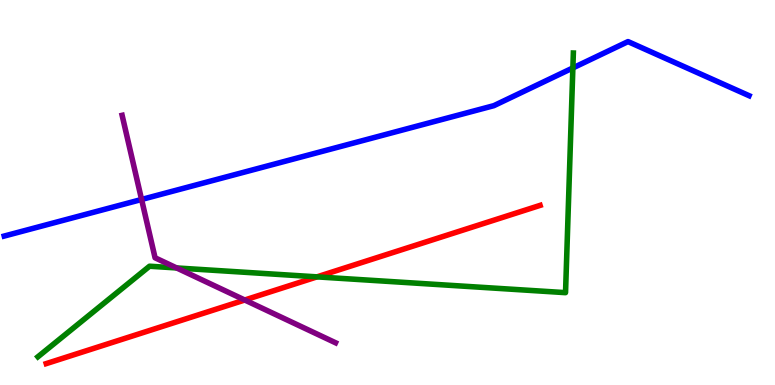[{'lines': ['blue', 'red'], 'intersections': []}, {'lines': ['green', 'red'], 'intersections': [{'x': 4.09, 'y': 2.81}]}, {'lines': ['purple', 'red'], 'intersections': [{'x': 3.16, 'y': 2.21}]}, {'lines': ['blue', 'green'], 'intersections': [{'x': 7.39, 'y': 8.24}]}, {'lines': ['blue', 'purple'], 'intersections': [{'x': 1.83, 'y': 4.82}]}, {'lines': ['green', 'purple'], 'intersections': [{'x': 2.28, 'y': 3.04}]}]